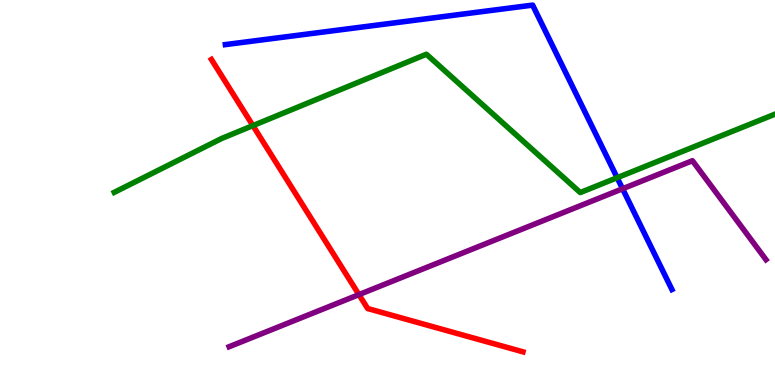[{'lines': ['blue', 'red'], 'intersections': []}, {'lines': ['green', 'red'], 'intersections': [{'x': 3.26, 'y': 6.74}]}, {'lines': ['purple', 'red'], 'intersections': [{'x': 4.63, 'y': 2.35}]}, {'lines': ['blue', 'green'], 'intersections': [{'x': 7.96, 'y': 5.38}]}, {'lines': ['blue', 'purple'], 'intersections': [{'x': 8.03, 'y': 5.1}]}, {'lines': ['green', 'purple'], 'intersections': []}]